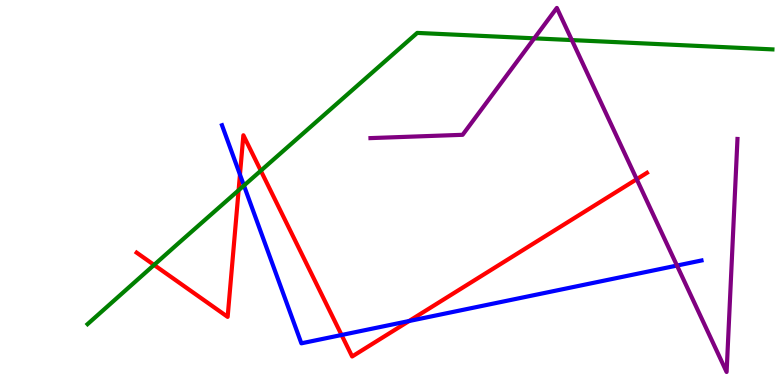[{'lines': ['blue', 'red'], 'intersections': [{'x': 3.1, 'y': 5.46}, {'x': 4.41, 'y': 1.3}, {'x': 5.28, 'y': 1.66}]}, {'lines': ['green', 'red'], 'intersections': [{'x': 1.99, 'y': 3.12}, {'x': 3.08, 'y': 5.06}, {'x': 3.37, 'y': 5.57}]}, {'lines': ['purple', 'red'], 'intersections': [{'x': 8.22, 'y': 5.35}]}, {'lines': ['blue', 'green'], 'intersections': [{'x': 3.15, 'y': 5.18}]}, {'lines': ['blue', 'purple'], 'intersections': [{'x': 8.74, 'y': 3.1}]}, {'lines': ['green', 'purple'], 'intersections': [{'x': 6.89, 'y': 9.0}, {'x': 7.38, 'y': 8.96}]}]